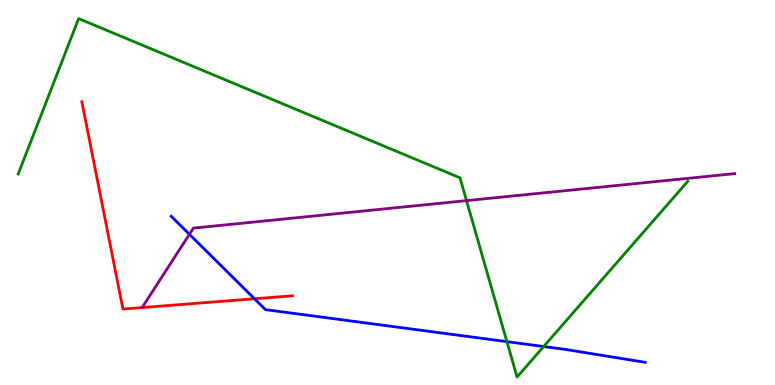[{'lines': ['blue', 'red'], 'intersections': [{'x': 3.28, 'y': 2.24}]}, {'lines': ['green', 'red'], 'intersections': []}, {'lines': ['purple', 'red'], 'intersections': []}, {'lines': ['blue', 'green'], 'intersections': [{'x': 6.54, 'y': 1.13}, {'x': 7.02, 'y': 0.999}]}, {'lines': ['blue', 'purple'], 'intersections': [{'x': 2.44, 'y': 3.91}]}, {'lines': ['green', 'purple'], 'intersections': [{'x': 6.02, 'y': 4.79}]}]